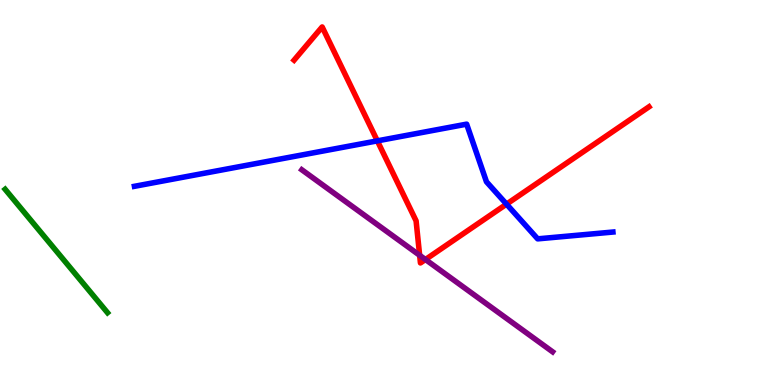[{'lines': ['blue', 'red'], 'intersections': [{'x': 4.87, 'y': 6.34}, {'x': 6.54, 'y': 4.7}]}, {'lines': ['green', 'red'], 'intersections': []}, {'lines': ['purple', 'red'], 'intersections': [{'x': 5.41, 'y': 3.37}, {'x': 5.49, 'y': 3.26}]}, {'lines': ['blue', 'green'], 'intersections': []}, {'lines': ['blue', 'purple'], 'intersections': []}, {'lines': ['green', 'purple'], 'intersections': []}]